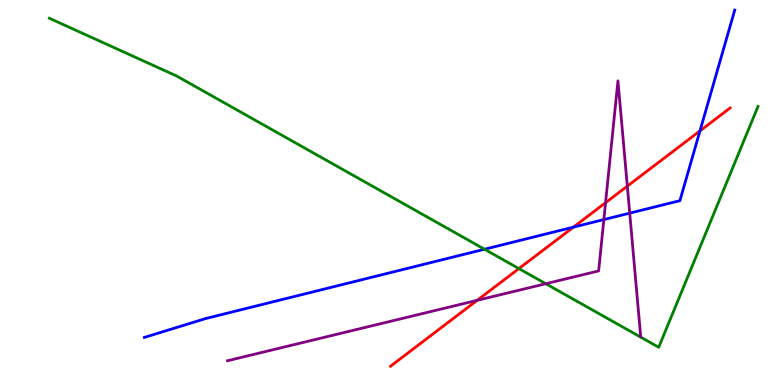[{'lines': ['blue', 'red'], 'intersections': [{'x': 7.4, 'y': 4.1}, {'x': 9.03, 'y': 6.6}]}, {'lines': ['green', 'red'], 'intersections': [{'x': 6.7, 'y': 3.02}]}, {'lines': ['purple', 'red'], 'intersections': [{'x': 6.16, 'y': 2.2}, {'x': 7.81, 'y': 4.74}, {'x': 8.09, 'y': 5.16}]}, {'lines': ['blue', 'green'], 'intersections': [{'x': 6.25, 'y': 3.53}]}, {'lines': ['blue', 'purple'], 'intersections': [{'x': 7.79, 'y': 4.3}, {'x': 8.13, 'y': 4.46}]}, {'lines': ['green', 'purple'], 'intersections': [{'x': 7.04, 'y': 2.63}]}]